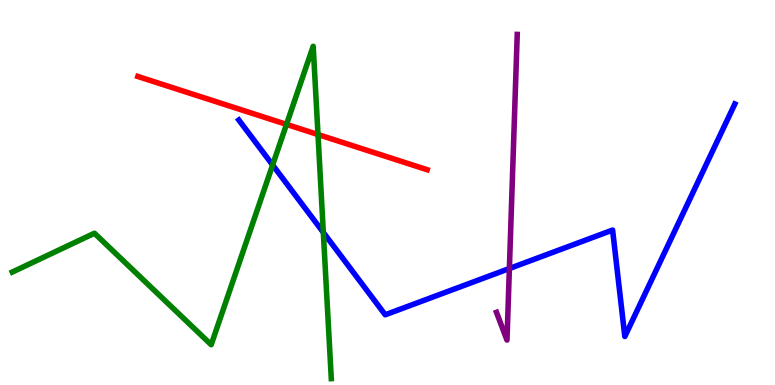[{'lines': ['blue', 'red'], 'intersections': []}, {'lines': ['green', 'red'], 'intersections': [{'x': 3.7, 'y': 6.77}, {'x': 4.1, 'y': 6.51}]}, {'lines': ['purple', 'red'], 'intersections': []}, {'lines': ['blue', 'green'], 'intersections': [{'x': 3.52, 'y': 5.71}, {'x': 4.17, 'y': 3.96}]}, {'lines': ['blue', 'purple'], 'intersections': [{'x': 6.57, 'y': 3.03}]}, {'lines': ['green', 'purple'], 'intersections': []}]